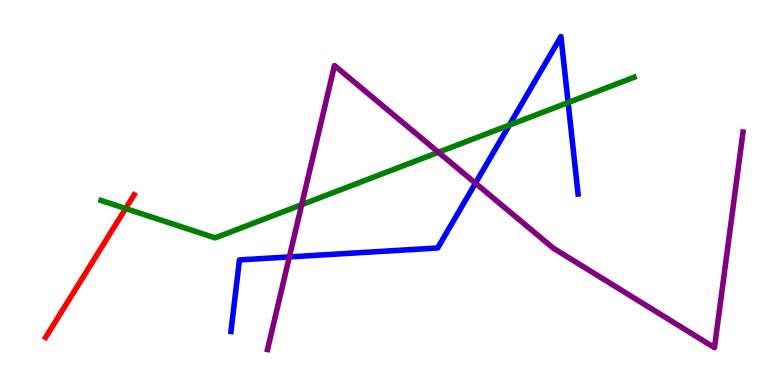[{'lines': ['blue', 'red'], 'intersections': []}, {'lines': ['green', 'red'], 'intersections': [{'x': 1.62, 'y': 4.58}]}, {'lines': ['purple', 'red'], 'intersections': []}, {'lines': ['blue', 'green'], 'intersections': [{'x': 6.57, 'y': 6.75}, {'x': 7.33, 'y': 7.34}]}, {'lines': ['blue', 'purple'], 'intersections': [{'x': 3.73, 'y': 3.33}, {'x': 6.13, 'y': 5.24}]}, {'lines': ['green', 'purple'], 'intersections': [{'x': 3.89, 'y': 4.68}, {'x': 5.66, 'y': 6.04}]}]